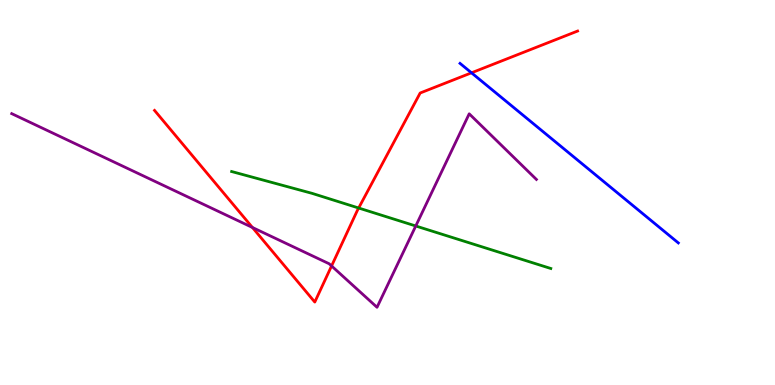[{'lines': ['blue', 'red'], 'intersections': [{'x': 6.08, 'y': 8.11}]}, {'lines': ['green', 'red'], 'intersections': [{'x': 4.63, 'y': 4.6}]}, {'lines': ['purple', 'red'], 'intersections': [{'x': 3.26, 'y': 4.09}, {'x': 4.28, 'y': 3.09}]}, {'lines': ['blue', 'green'], 'intersections': []}, {'lines': ['blue', 'purple'], 'intersections': []}, {'lines': ['green', 'purple'], 'intersections': [{'x': 5.36, 'y': 4.13}]}]